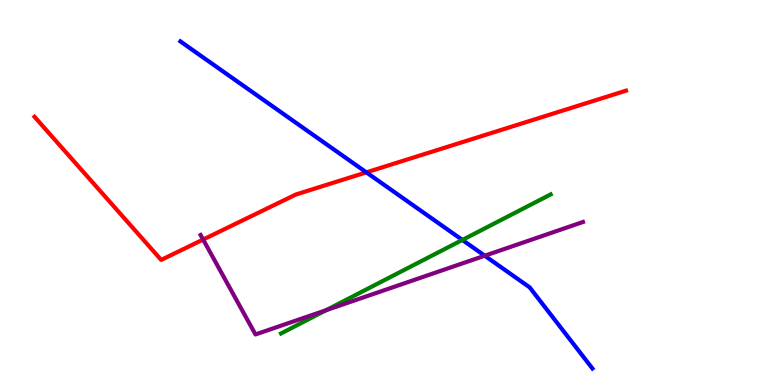[{'lines': ['blue', 'red'], 'intersections': [{'x': 4.73, 'y': 5.52}]}, {'lines': ['green', 'red'], 'intersections': []}, {'lines': ['purple', 'red'], 'intersections': [{'x': 2.62, 'y': 3.78}]}, {'lines': ['blue', 'green'], 'intersections': [{'x': 5.97, 'y': 3.77}]}, {'lines': ['blue', 'purple'], 'intersections': [{'x': 6.25, 'y': 3.36}]}, {'lines': ['green', 'purple'], 'intersections': [{'x': 4.21, 'y': 1.94}]}]